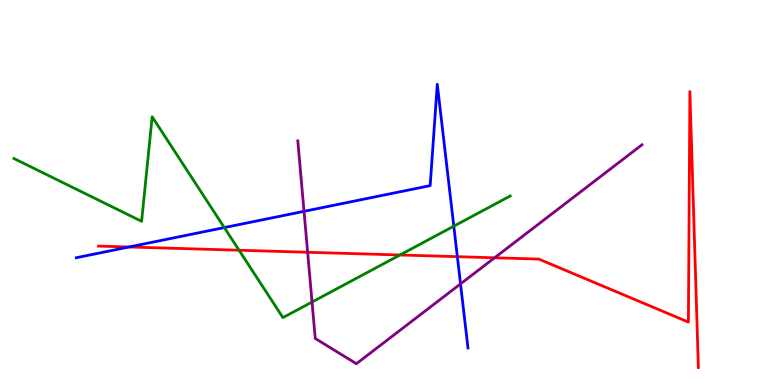[{'lines': ['blue', 'red'], 'intersections': [{'x': 1.67, 'y': 3.58}, {'x': 5.9, 'y': 3.33}]}, {'lines': ['green', 'red'], 'intersections': [{'x': 3.08, 'y': 3.5}, {'x': 5.16, 'y': 3.38}]}, {'lines': ['purple', 'red'], 'intersections': [{'x': 3.97, 'y': 3.45}, {'x': 6.38, 'y': 3.3}]}, {'lines': ['blue', 'green'], 'intersections': [{'x': 2.89, 'y': 4.09}, {'x': 5.86, 'y': 4.13}]}, {'lines': ['blue', 'purple'], 'intersections': [{'x': 3.92, 'y': 4.51}, {'x': 5.94, 'y': 2.63}]}, {'lines': ['green', 'purple'], 'intersections': [{'x': 4.03, 'y': 2.16}]}]